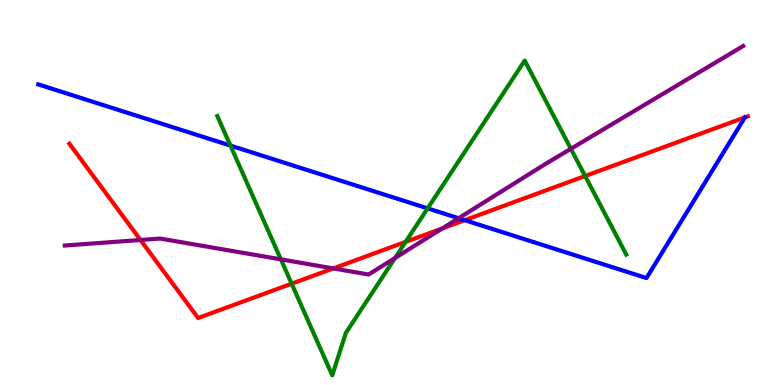[{'lines': ['blue', 'red'], 'intersections': [{'x': 6.0, 'y': 4.28}, {'x': 9.61, 'y': 6.95}]}, {'lines': ['green', 'red'], 'intersections': [{'x': 3.76, 'y': 2.63}, {'x': 5.23, 'y': 3.72}, {'x': 7.55, 'y': 5.43}]}, {'lines': ['purple', 'red'], 'intersections': [{'x': 1.81, 'y': 3.77}, {'x': 4.3, 'y': 3.03}, {'x': 5.71, 'y': 4.07}]}, {'lines': ['blue', 'green'], 'intersections': [{'x': 2.97, 'y': 6.22}, {'x': 5.52, 'y': 4.59}]}, {'lines': ['blue', 'purple'], 'intersections': [{'x': 5.92, 'y': 4.33}]}, {'lines': ['green', 'purple'], 'intersections': [{'x': 3.62, 'y': 3.26}, {'x': 5.1, 'y': 3.3}, {'x': 7.37, 'y': 6.14}]}]